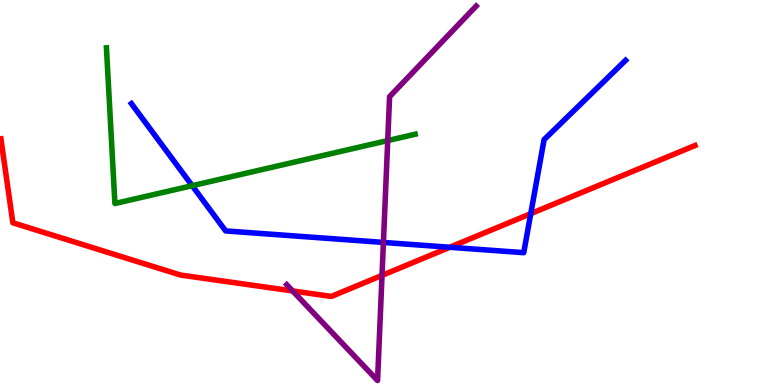[{'lines': ['blue', 'red'], 'intersections': [{'x': 5.8, 'y': 3.58}, {'x': 6.85, 'y': 4.45}]}, {'lines': ['green', 'red'], 'intersections': []}, {'lines': ['purple', 'red'], 'intersections': [{'x': 3.78, 'y': 2.44}, {'x': 4.93, 'y': 2.85}]}, {'lines': ['blue', 'green'], 'intersections': [{'x': 2.48, 'y': 5.18}]}, {'lines': ['blue', 'purple'], 'intersections': [{'x': 4.95, 'y': 3.7}]}, {'lines': ['green', 'purple'], 'intersections': [{'x': 5.0, 'y': 6.35}]}]